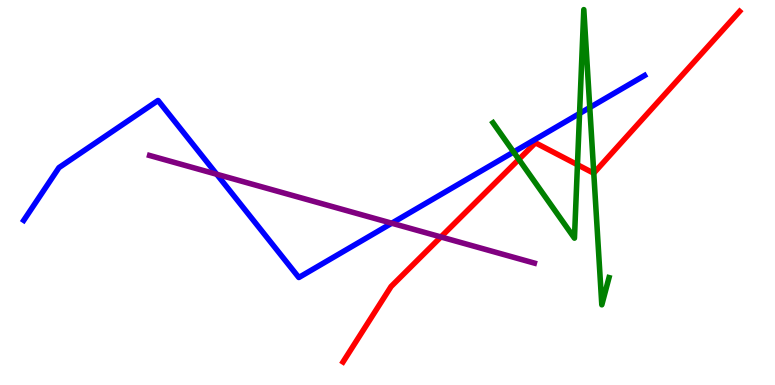[{'lines': ['blue', 'red'], 'intersections': []}, {'lines': ['green', 'red'], 'intersections': [{'x': 6.69, 'y': 5.86}, {'x': 7.45, 'y': 5.72}, {'x': 7.66, 'y': 5.5}]}, {'lines': ['purple', 'red'], 'intersections': [{'x': 5.69, 'y': 3.85}]}, {'lines': ['blue', 'green'], 'intersections': [{'x': 6.63, 'y': 6.05}, {'x': 7.48, 'y': 7.05}, {'x': 7.61, 'y': 7.21}]}, {'lines': ['blue', 'purple'], 'intersections': [{'x': 2.8, 'y': 5.47}, {'x': 5.05, 'y': 4.2}]}, {'lines': ['green', 'purple'], 'intersections': []}]